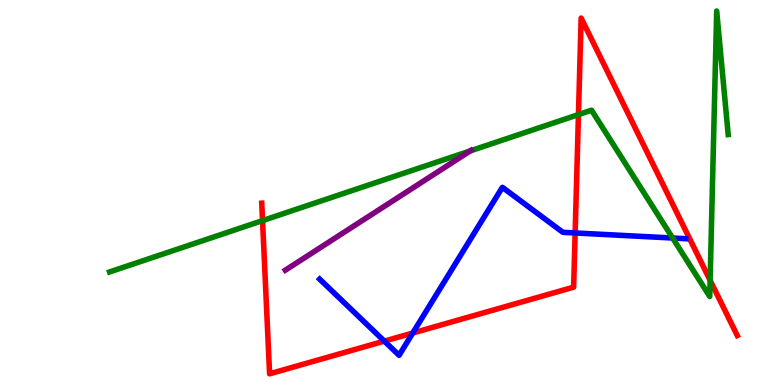[{'lines': ['blue', 'red'], 'intersections': [{'x': 4.96, 'y': 1.14}, {'x': 5.33, 'y': 1.35}, {'x': 7.42, 'y': 3.95}]}, {'lines': ['green', 'red'], 'intersections': [{'x': 3.39, 'y': 4.27}, {'x': 7.46, 'y': 7.02}, {'x': 9.16, 'y': 2.72}]}, {'lines': ['purple', 'red'], 'intersections': []}, {'lines': ['blue', 'green'], 'intersections': [{'x': 8.68, 'y': 3.82}]}, {'lines': ['blue', 'purple'], 'intersections': []}, {'lines': ['green', 'purple'], 'intersections': [{'x': 6.07, 'y': 6.08}]}]